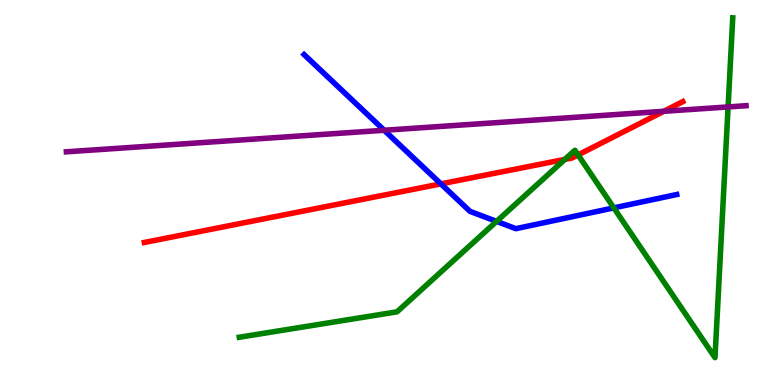[{'lines': ['blue', 'red'], 'intersections': [{'x': 5.69, 'y': 5.22}]}, {'lines': ['green', 'red'], 'intersections': [{'x': 7.29, 'y': 5.86}, {'x': 7.46, 'y': 5.98}]}, {'lines': ['purple', 'red'], 'intersections': [{'x': 8.57, 'y': 7.11}]}, {'lines': ['blue', 'green'], 'intersections': [{'x': 6.41, 'y': 4.25}, {'x': 7.92, 'y': 4.6}]}, {'lines': ['blue', 'purple'], 'intersections': [{'x': 4.96, 'y': 6.62}]}, {'lines': ['green', 'purple'], 'intersections': [{'x': 9.39, 'y': 7.22}]}]